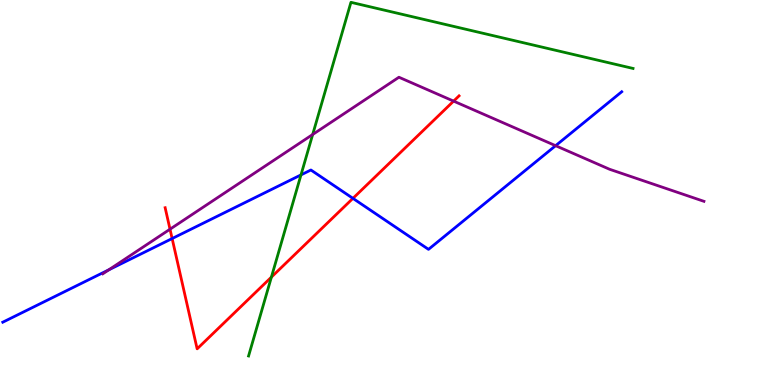[{'lines': ['blue', 'red'], 'intersections': [{'x': 2.22, 'y': 3.8}, {'x': 4.55, 'y': 4.85}]}, {'lines': ['green', 'red'], 'intersections': [{'x': 3.5, 'y': 2.8}]}, {'lines': ['purple', 'red'], 'intersections': [{'x': 2.19, 'y': 4.05}, {'x': 5.85, 'y': 7.37}]}, {'lines': ['blue', 'green'], 'intersections': [{'x': 3.88, 'y': 5.46}]}, {'lines': ['blue', 'purple'], 'intersections': [{'x': 1.4, 'y': 2.99}, {'x': 7.17, 'y': 6.22}]}, {'lines': ['green', 'purple'], 'intersections': [{'x': 4.03, 'y': 6.51}]}]